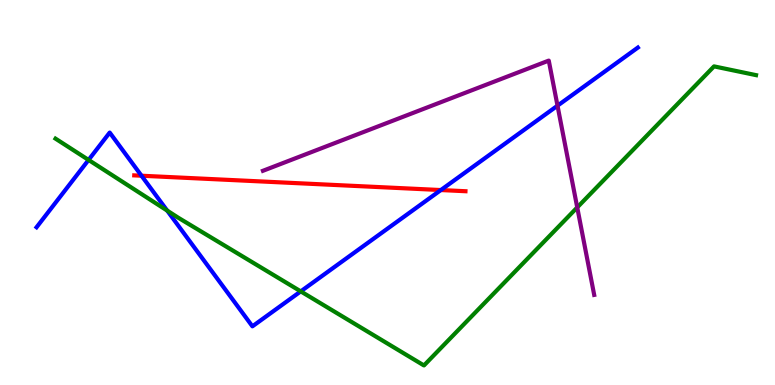[{'lines': ['blue', 'red'], 'intersections': [{'x': 1.83, 'y': 5.44}, {'x': 5.69, 'y': 5.06}]}, {'lines': ['green', 'red'], 'intersections': []}, {'lines': ['purple', 'red'], 'intersections': []}, {'lines': ['blue', 'green'], 'intersections': [{'x': 1.14, 'y': 5.85}, {'x': 2.16, 'y': 4.53}, {'x': 3.88, 'y': 2.43}]}, {'lines': ['blue', 'purple'], 'intersections': [{'x': 7.19, 'y': 7.25}]}, {'lines': ['green', 'purple'], 'intersections': [{'x': 7.45, 'y': 4.61}]}]